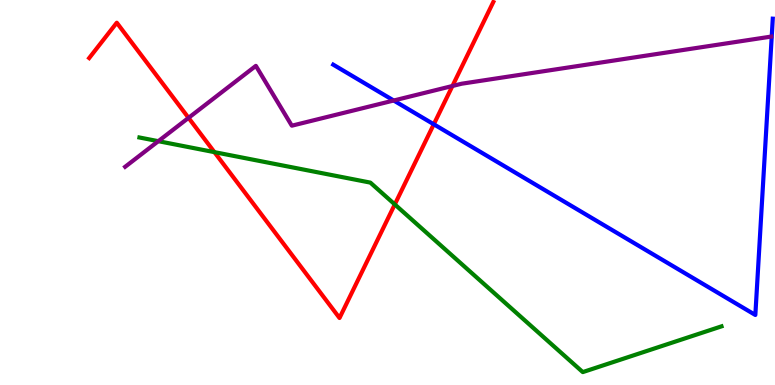[{'lines': ['blue', 'red'], 'intersections': [{'x': 5.6, 'y': 6.77}]}, {'lines': ['green', 'red'], 'intersections': [{'x': 2.77, 'y': 6.05}, {'x': 5.09, 'y': 4.69}]}, {'lines': ['purple', 'red'], 'intersections': [{'x': 2.43, 'y': 6.94}, {'x': 5.84, 'y': 7.77}]}, {'lines': ['blue', 'green'], 'intersections': []}, {'lines': ['blue', 'purple'], 'intersections': [{'x': 5.08, 'y': 7.39}]}, {'lines': ['green', 'purple'], 'intersections': [{'x': 2.04, 'y': 6.33}]}]